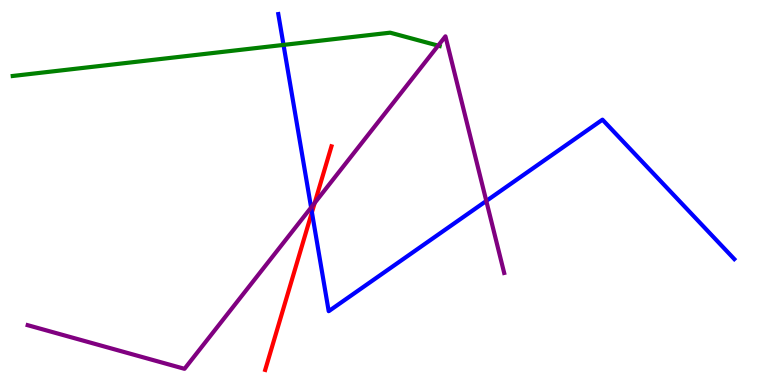[{'lines': ['blue', 'red'], 'intersections': [{'x': 4.02, 'y': 4.49}]}, {'lines': ['green', 'red'], 'intersections': []}, {'lines': ['purple', 'red'], 'intersections': [{'x': 4.06, 'y': 4.73}]}, {'lines': ['blue', 'green'], 'intersections': [{'x': 3.66, 'y': 8.83}]}, {'lines': ['blue', 'purple'], 'intersections': [{'x': 4.01, 'y': 4.61}, {'x': 6.27, 'y': 4.78}]}, {'lines': ['green', 'purple'], 'intersections': [{'x': 5.65, 'y': 8.82}]}]